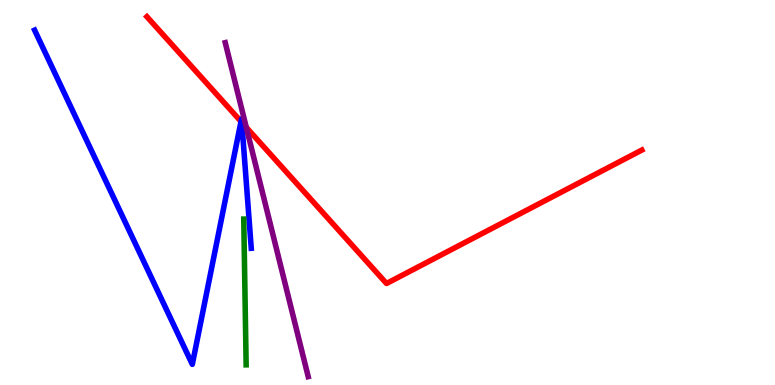[{'lines': ['blue', 'red'], 'intersections': [{'x': 3.11, 'y': 6.84}, {'x': 3.12, 'y': 6.82}]}, {'lines': ['green', 'red'], 'intersections': []}, {'lines': ['purple', 'red'], 'intersections': [{'x': 3.18, 'y': 6.69}]}, {'lines': ['blue', 'green'], 'intersections': []}, {'lines': ['blue', 'purple'], 'intersections': []}, {'lines': ['green', 'purple'], 'intersections': []}]